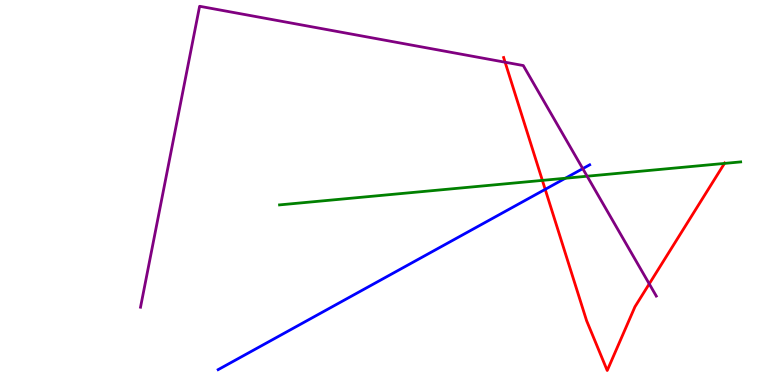[{'lines': ['blue', 'red'], 'intersections': [{'x': 7.03, 'y': 5.08}]}, {'lines': ['green', 'red'], 'intersections': [{'x': 7.0, 'y': 5.31}, {'x': 9.35, 'y': 5.76}]}, {'lines': ['purple', 'red'], 'intersections': [{'x': 6.52, 'y': 8.38}, {'x': 8.38, 'y': 2.63}]}, {'lines': ['blue', 'green'], 'intersections': [{'x': 7.29, 'y': 5.37}]}, {'lines': ['blue', 'purple'], 'intersections': [{'x': 7.52, 'y': 5.62}]}, {'lines': ['green', 'purple'], 'intersections': [{'x': 7.58, 'y': 5.42}]}]